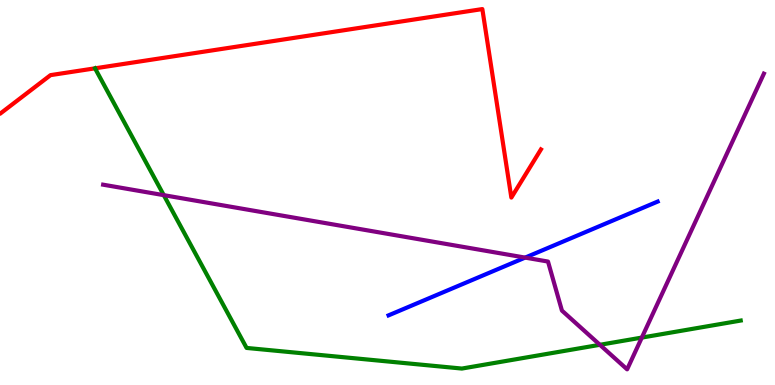[{'lines': ['blue', 'red'], 'intersections': []}, {'lines': ['green', 'red'], 'intersections': [{'x': 1.23, 'y': 8.23}]}, {'lines': ['purple', 'red'], 'intersections': []}, {'lines': ['blue', 'green'], 'intersections': []}, {'lines': ['blue', 'purple'], 'intersections': [{'x': 6.78, 'y': 3.31}]}, {'lines': ['green', 'purple'], 'intersections': [{'x': 2.11, 'y': 4.93}, {'x': 7.74, 'y': 1.04}, {'x': 8.28, 'y': 1.23}]}]